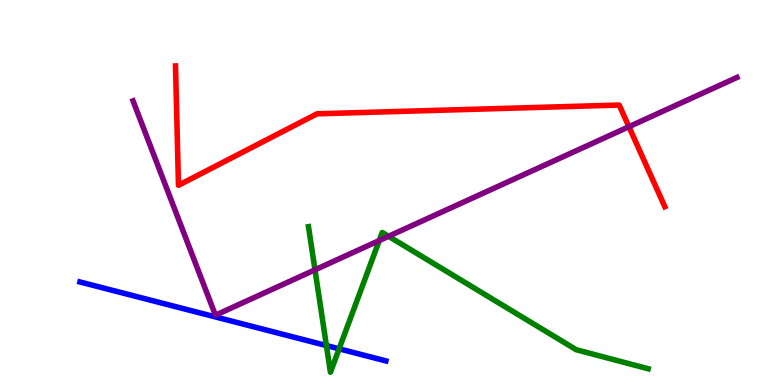[{'lines': ['blue', 'red'], 'intersections': []}, {'lines': ['green', 'red'], 'intersections': []}, {'lines': ['purple', 'red'], 'intersections': [{'x': 8.12, 'y': 6.71}]}, {'lines': ['blue', 'green'], 'intersections': [{'x': 4.21, 'y': 1.02}, {'x': 4.38, 'y': 0.94}]}, {'lines': ['blue', 'purple'], 'intersections': []}, {'lines': ['green', 'purple'], 'intersections': [{'x': 4.06, 'y': 2.99}, {'x': 4.89, 'y': 3.75}, {'x': 5.01, 'y': 3.86}]}]